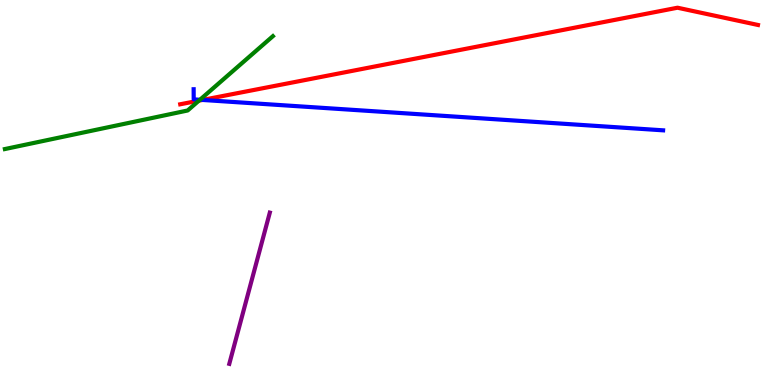[{'lines': ['blue', 'red'], 'intersections': [{'x': 2.61, 'y': 7.4}]}, {'lines': ['green', 'red'], 'intersections': [{'x': 2.57, 'y': 7.39}]}, {'lines': ['purple', 'red'], 'intersections': []}, {'lines': ['blue', 'green'], 'intersections': [{'x': 2.58, 'y': 7.41}]}, {'lines': ['blue', 'purple'], 'intersections': []}, {'lines': ['green', 'purple'], 'intersections': []}]